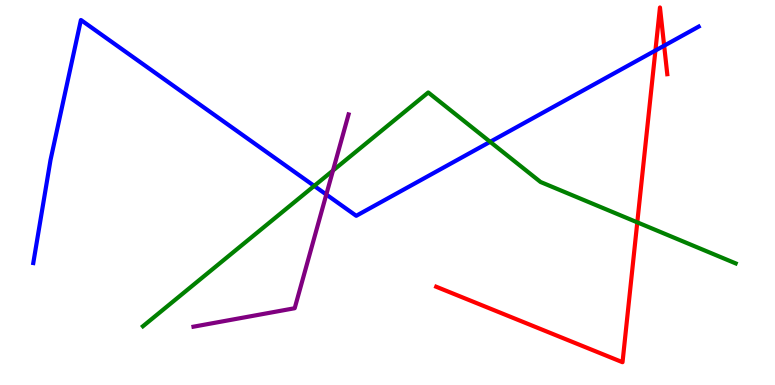[{'lines': ['blue', 'red'], 'intersections': [{'x': 8.46, 'y': 8.69}, {'x': 8.57, 'y': 8.81}]}, {'lines': ['green', 'red'], 'intersections': [{'x': 8.22, 'y': 4.22}]}, {'lines': ['purple', 'red'], 'intersections': []}, {'lines': ['blue', 'green'], 'intersections': [{'x': 4.05, 'y': 5.17}, {'x': 6.32, 'y': 6.32}]}, {'lines': ['blue', 'purple'], 'intersections': [{'x': 4.21, 'y': 4.95}]}, {'lines': ['green', 'purple'], 'intersections': [{'x': 4.3, 'y': 5.57}]}]